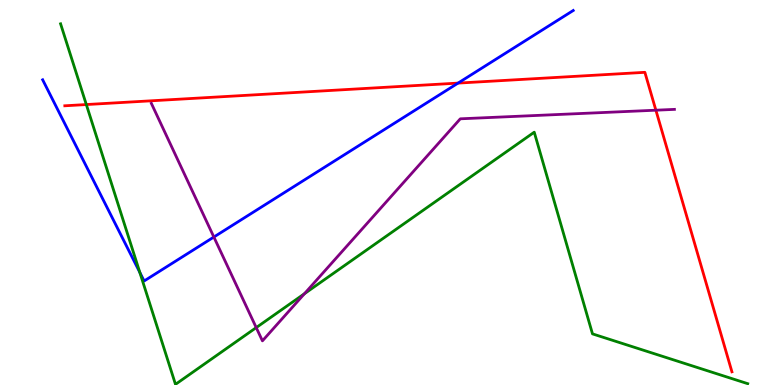[{'lines': ['blue', 'red'], 'intersections': [{'x': 5.91, 'y': 7.84}]}, {'lines': ['green', 'red'], 'intersections': [{'x': 1.11, 'y': 7.28}]}, {'lines': ['purple', 'red'], 'intersections': [{'x': 8.46, 'y': 7.14}]}, {'lines': ['blue', 'green'], 'intersections': [{'x': 1.8, 'y': 2.93}]}, {'lines': ['blue', 'purple'], 'intersections': [{'x': 2.76, 'y': 3.84}]}, {'lines': ['green', 'purple'], 'intersections': [{'x': 3.31, 'y': 1.49}, {'x': 3.93, 'y': 2.37}]}]